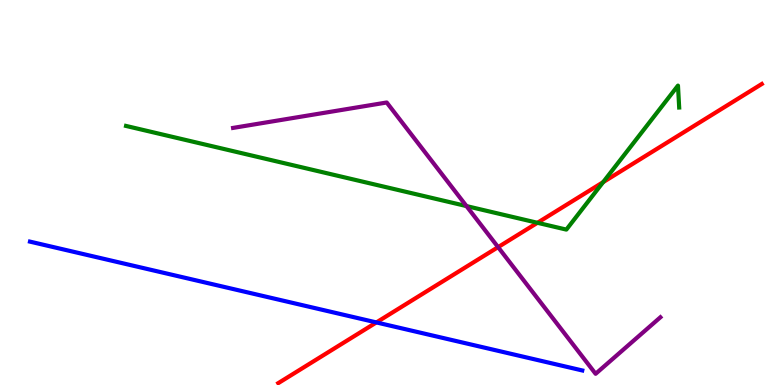[{'lines': ['blue', 'red'], 'intersections': [{'x': 4.86, 'y': 1.63}]}, {'lines': ['green', 'red'], 'intersections': [{'x': 6.93, 'y': 4.21}, {'x': 7.78, 'y': 5.27}]}, {'lines': ['purple', 'red'], 'intersections': [{'x': 6.43, 'y': 3.58}]}, {'lines': ['blue', 'green'], 'intersections': []}, {'lines': ['blue', 'purple'], 'intersections': []}, {'lines': ['green', 'purple'], 'intersections': [{'x': 6.02, 'y': 4.65}]}]